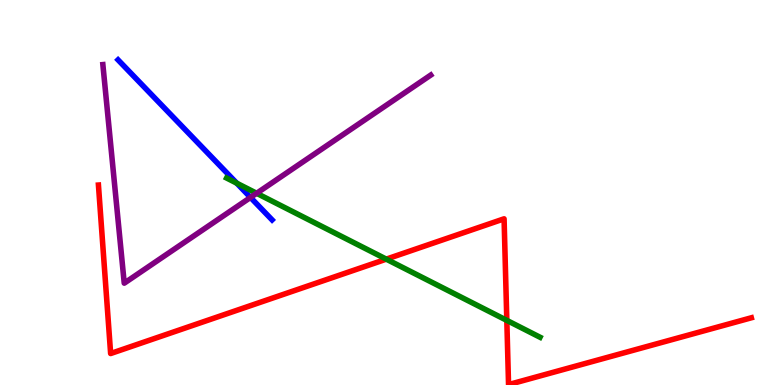[{'lines': ['blue', 'red'], 'intersections': []}, {'lines': ['green', 'red'], 'intersections': [{'x': 4.98, 'y': 3.27}, {'x': 6.54, 'y': 1.68}]}, {'lines': ['purple', 'red'], 'intersections': []}, {'lines': ['blue', 'green'], 'intersections': [{'x': 3.06, 'y': 5.24}]}, {'lines': ['blue', 'purple'], 'intersections': [{'x': 3.23, 'y': 4.87}]}, {'lines': ['green', 'purple'], 'intersections': [{'x': 3.31, 'y': 4.98}]}]